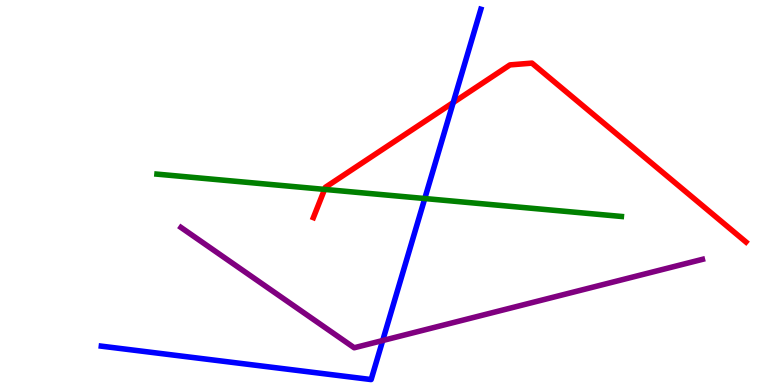[{'lines': ['blue', 'red'], 'intersections': [{'x': 5.85, 'y': 7.34}]}, {'lines': ['green', 'red'], 'intersections': [{'x': 4.19, 'y': 5.08}]}, {'lines': ['purple', 'red'], 'intersections': []}, {'lines': ['blue', 'green'], 'intersections': [{'x': 5.48, 'y': 4.84}]}, {'lines': ['blue', 'purple'], 'intersections': [{'x': 4.94, 'y': 1.16}]}, {'lines': ['green', 'purple'], 'intersections': []}]